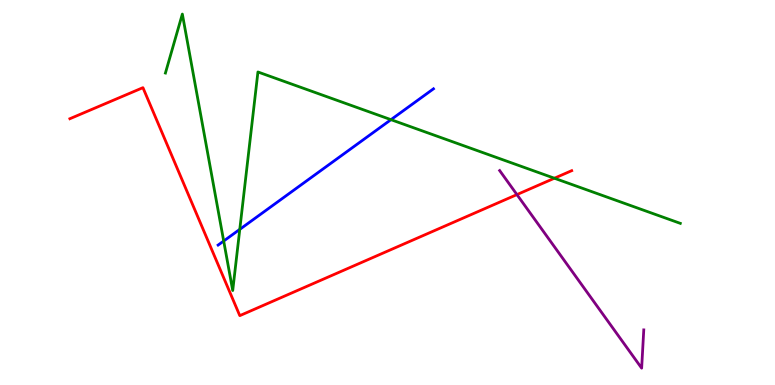[{'lines': ['blue', 'red'], 'intersections': []}, {'lines': ['green', 'red'], 'intersections': [{'x': 7.15, 'y': 5.37}]}, {'lines': ['purple', 'red'], 'intersections': [{'x': 6.67, 'y': 4.95}]}, {'lines': ['blue', 'green'], 'intersections': [{'x': 2.89, 'y': 3.74}, {'x': 3.09, 'y': 4.04}, {'x': 5.04, 'y': 6.89}]}, {'lines': ['blue', 'purple'], 'intersections': []}, {'lines': ['green', 'purple'], 'intersections': []}]